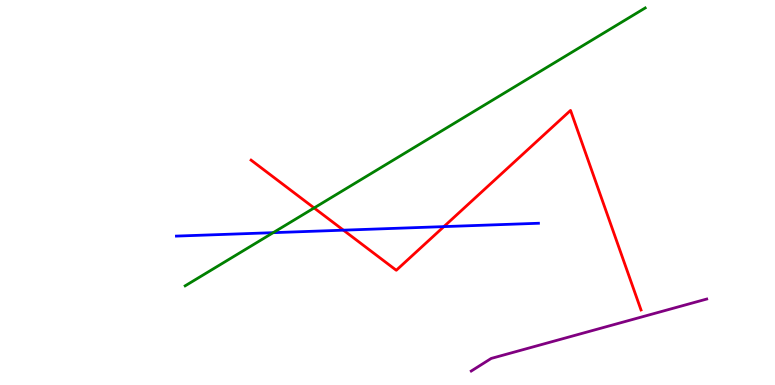[{'lines': ['blue', 'red'], 'intersections': [{'x': 4.43, 'y': 4.02}, {'x': 5.73, 'y': 4.11}]}, {'lines': ['green', 'red'], 'intersections': [{'x': 4.05, 'y': 4.6}]}, {'lines': ['purple', 'red'], 'intersections': []}, {'lines': ['blue', 'green'], 'intersections': [{'x': 3.52, 'y': 3.96}]}, {'lines': ['blue', 'purple'], 'intersections': []}, {'lines': ['green', 'purple'], 'intersections': []}]